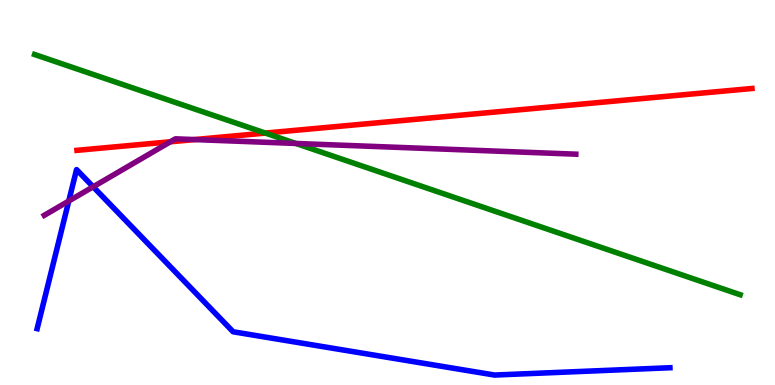[{'lines': ['blue', 'red'], 'intersections': []}, {'lines': ['green', 'red'], 'intersections': [{'x': 3.42, 'y': 6.54}]}, {'lines': ['purple', 'red'], 'intersections': [{'x': 2.2, 'y': 6.32}, {'x': 2.51, 'y': 6.37}]}, {'lines': ['blue', 'green'], 'intersections': []}, {'lines': ['blue', 'purple'], 'intersections': [{'x': 0.887, 'y': 4.78}, {'x': 1.2, 'y': 5.15}]}, {'lines': ['green', 'purple'], 'intersections': [{'x': 3.82, 'y': 6.27}]}]